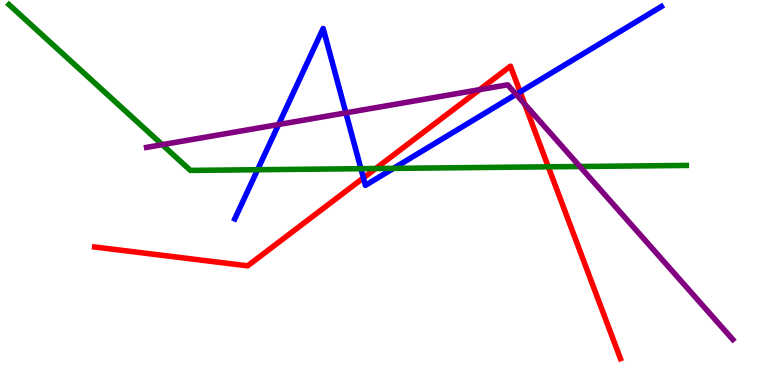[{'lines': ['blue', 'red'], 'intersections': [{'x': 4.69, 'y': 5.38}, {'x': 6.71, 'y': 7.61}]}, {'lines': ['green', 'red'], 'intersections': [{'x': 4.85, 'y': 5.62}, {'x': 7.07, 'y': 5.67}]}, {'lines': ['purple', 'red'], 'intersections': [{'x': 6.19, 'y': 7.67}, {'x': 6.77, 'y': 7.3}]}, {'lines': ['blue', 'green'], 'intersections': [{'x': 3.32, 'y': 5.59}, {'x': 4.66, 'y': 5.62}, {'x': 5.08, 'y': 5.63}]}, {'lines': ['blue', 'purple'], 'intersections': [{'x': 3.59, 'y': 6.77}, {'x': 4.46, 'y': 7.07}, {'x': 6.66, 'y': 7.55}]}, {'lines': ['green', 'purple'], 'intersections': [{'x': 2.09, 'y': 6.24}, {'x': 7.48, 'y': 5.68}]}]